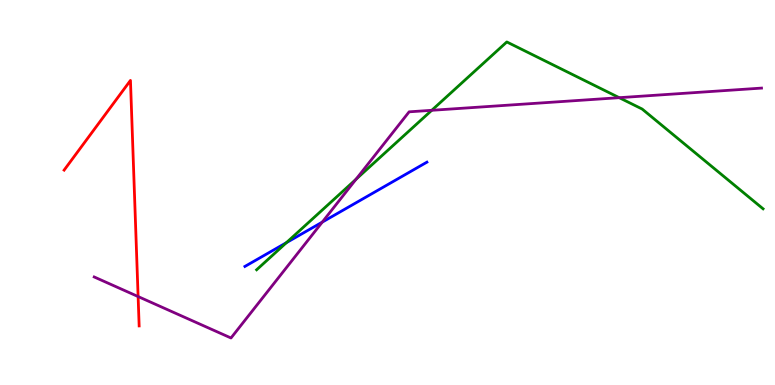[{'lines': ['blue', 'red'], 'intersections': []}, {'lines': ['green', 'red'], 'intersections': []}, {'lines': ['purple', 'red'], 'intersections': [{'x': 1.78, 'y': 2.3}]}, {'lines': ['blue', 'green'], 'intersections': [{'x': 3.7, 'y': 3.7}]}, {'lines': ['blue', 'purple'], 'intersections': [{'x': 4.16, 'y': 4.23}]}, {'lines': ['green', 'purple'], 'intersections': [{'x': 4.59, 'y': 5.34}, {'x': 5.57, 'y': 7.13}, {'x': 7.99, 'y': 7.46}]}]